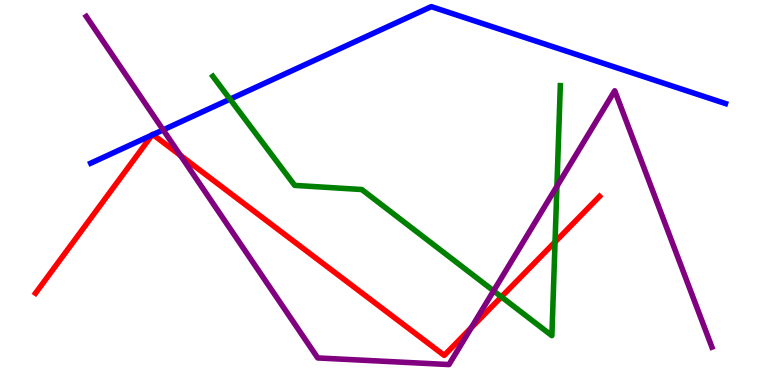[{'lines': ['blue', 'red'], 'intersections': [{'x': 1.96, 'y': 6.49}, {'x': 1.97, 'y': 6.5}]}, {'lines': ['green', 'red'], 'intersections': [{'x': 6.47, 'y': 2.29}, {'x': 7.16, 'y': 3.72}]}, {'lines': ['purple', 'red'], 'intersections': [{'x': 2.33, 'y': 5.96}, {'x': 6.08, 'y': 1.49}]}, {'lines': ['blue', 'green'], 'intersections': [{'x': 2.97, 'y': 7.42}]}, {'lines': ['blue', 'purple'], 'intersections': [{'x': 2.11, 'y': 6.63}]}, {'lines': ['green', 'purple'], 'intersections': [{'x': 6.37, 'y': 2.45}, {'x': 7.19, 'y': 5.16}]}]